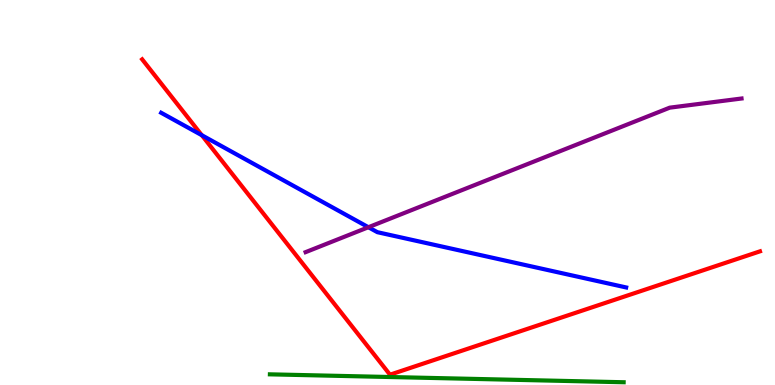[{'lines': ['blue', 'red'], 'intersections': [{'x': 2.6, 'y': 6.49}]}, {'lines': ['green', 'red'], 'intersections': []}, {'lines': ['purple', 'red'], 'intersections': []}, {'lines': ['blue', 'green'], 'intersections': []}, {'lines': ['blue', 'purple'], 'intersections': [{'x': 4.75, 'y': 4.1}]}, {'lines': ['green', 'purple'], 'intersections': []}]